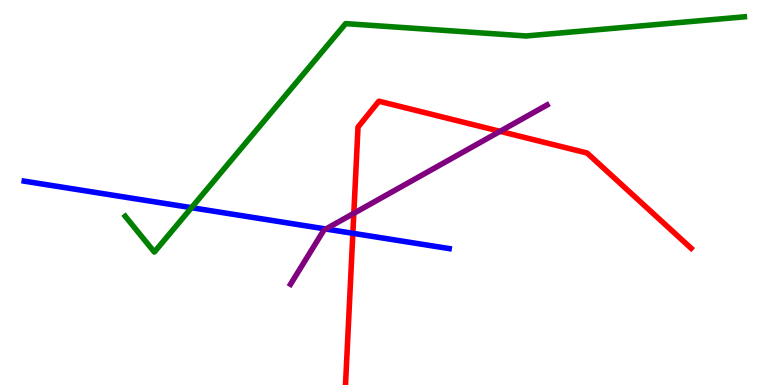[{'lines': ['blue', 'red'], 'intersections': [{'x': 4.55, 'y': 3.94}]}, {'lines': ['green', 'red'], 'intersections': []}, {'lines': ['purple', 'red'], 'intersections': [{'x': 4.57, 'y': 4.46}, {'x': 6.45, 'y': 6.59}]}, {'lines': ['blue', 'green'], 'intersections': [{'x': 2.47, 'y': 4.61}]}, {'lines': ['blue', 'purple'], 'intersections': [{'x': 4.2, 'y': 4.05}]}, {'lines': ['green', 'purple'], 'intersections': []}]